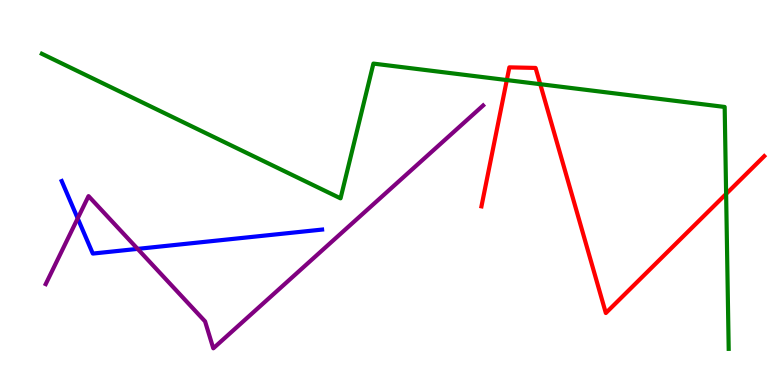[{'lines': ['blue', 'red'], 'intersections': []}, {'lines': ['green', 'red'], 'intersections': [{'x': 6.54, 'y': 7.92}, {'x': 6.97, 'y': 7.81}, {'x': 9.37, 'y': 4.96}]}, {'lines': ['purple', 'red'], 'intersections': []}, {'lines': ['blue', 'green'], 'intersections': []}, {'lines': ['blue', 'purple'], 'intersections': [{'x': 1.0, 'y': 4.33}, {'x': 1.78, 'y': 3.54}]}, {'lines': ['green', 'purple'], 'intersections': []}]